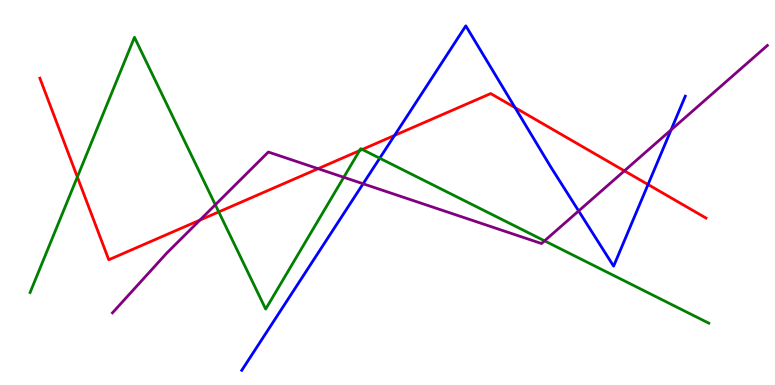[{'lines': ['blue', 'red'], 'intersections': [{'x': 5.09, 'y': 6.48}, {'x': 6.65, 'y': 7.2}, {'x': 8.36, 'y': 5.21}]}, {'lines': ['green', 'red'], 'intersections': [{'x': 0.998, 'y': 5.4}, {'x': 2.82, 'y': 4.5}, {'x': 4.64, 'y': 6.09}, {'x': 4.67, 'y': 6.12}]}, {'lines': ['purple', 'red'], 'intersections': [{'x': 2.58, 'y': 4.28}, {'x': 4.1, 'y': 5.62}, {'x': 8.06, 'y': 5.56}]}, {'lines': ['blue', 'green'], 'intersections': [{'x': 4.9, 'y': 5.89}]}, {'lines': ['blue', 'purple'], 'intersections': [{'x': 4.69, 'y': 5.23}, {'x': 7.47, 'y': 4.52}, {'x': 8.66, 'y': 6.63}]}, {'lines': ['green', 'purple'], 'intersections': [{'x': 2.78, 'y': 4.68}, {'x': 4.44, 'y': 5.4}, {'x': 7.03, 'y': 3.74}]}]